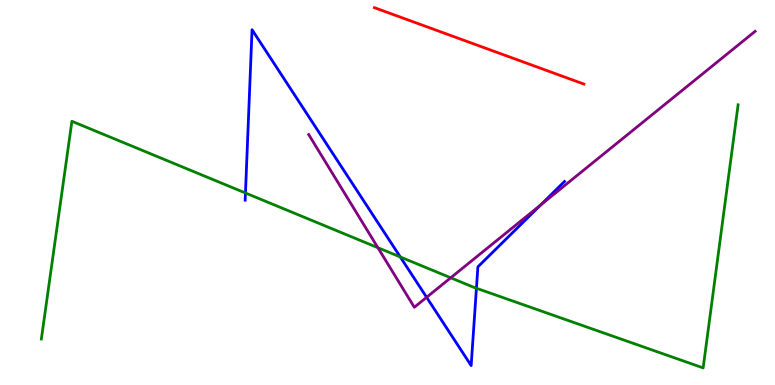[{'lines': ['blue', 'red'], 'intersections': []}, {'lines': ['green', 'red'], 'intersections': []}, {'lines': ['purple', 'red'], 'intersections': []}, {'lines': ['blue', 'green'], 'intersections': [{'x': 3.17, 'y': 4.99}, {'x': 5.17, 'y': 3.33}, {'x': 6.15, 'y': 2.51}]}, {'lines': ['blue', 'purple'], 'intersections': [{'x': 5.5, 'y': 2.28}, {'x': 6.98, 'y': 4.68}]}, {'lines': ['green', 'purple'], 'intersections': [{'x': 4.88, 'y': 3.57}, {'x': 5.82, 'y': 2.78}]}]